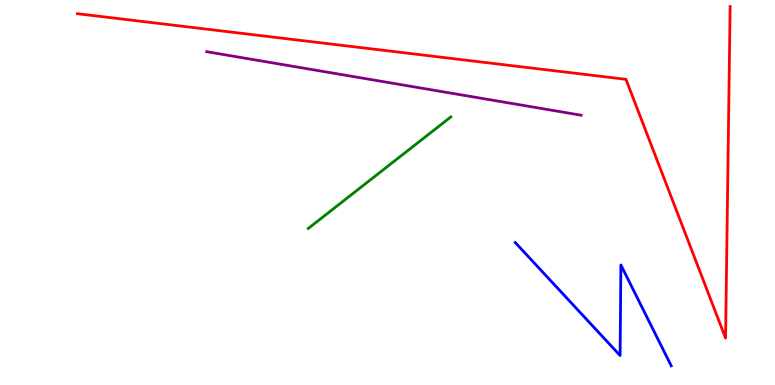[{'lines': ['blue', 'red'], 'intersections': []}, {'lines': ['green', 'red'], 'intersections': []}, {'lines': ['purple', 'red'], 'intersections': []}, {'lines': ['blue', 'green'], 'intersections': []}, {'lines': ['blue', 'purple'], 'intersections': []}, {'lines': ['green', 'purple'], 'intersections': []}]